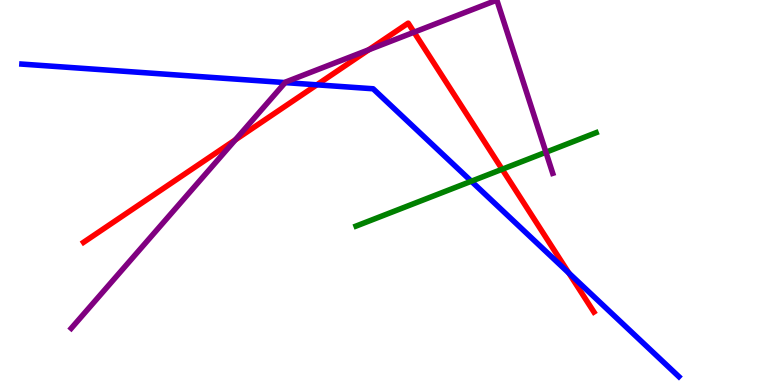[{'lines': ['blue', 'red'], 'intersections': [{'x': 4.09, 'y': 7.8}, {'x': 7.34, 'y': 2.91}]}, {'lines': ['green', 'red'], 'intersections': [{'x': 6.48, 'y': 5.6}]}, {'lines': ['purple', 'red'], 'intersections': [{'x': 3.04, 'y': 6.37}, {'x': 4.76, 'y': 8.71}, {'x': 5.34, 'y': 9.16}]}, {'lines': ['blue', 'green'], 'intersections': [{'x': 6.08, 'y': 5.29}]}, {'lines': ['blue', 'purple'], 'intersections': [{'x': 3.68, 'y': 7.85}]}, {'lines': ['green', 'purple'], 'intersections': [{'x': 7.04, 'y': 6.05}]}]